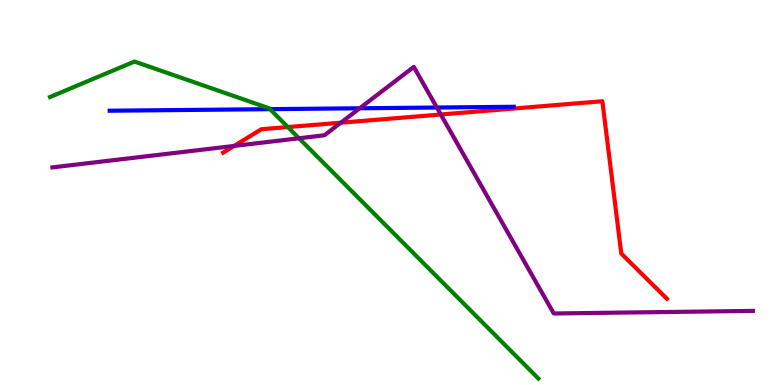[{'lines': ['blue', 'red'], 'intersections': []}, {'lines': ['green', 'red'], 'intersections': [{'x': 3.71, 'y': 6.7}]}, {'lines': ['purple', 'red'], 'intersections': [{'x': 3.02, 'y': 6.21}, {'x': 4.4, 'y': 6.81}, {'x': 5.69, 'y': 7.03}]}, {'lines': ['blue', 'green'], 'intersections': [{'x': 3.48, 'y': 7.16}]}, {'lines': ['blue', 'purple'], 'intersections': [{'x': 4.64, 'y': 7.19}, {'x': 5.64, 'y': 7.21}]}, {'lines': ['green', 'purple'], 'intersections': [{'x': 3.86, 'y': 6.41}]}]